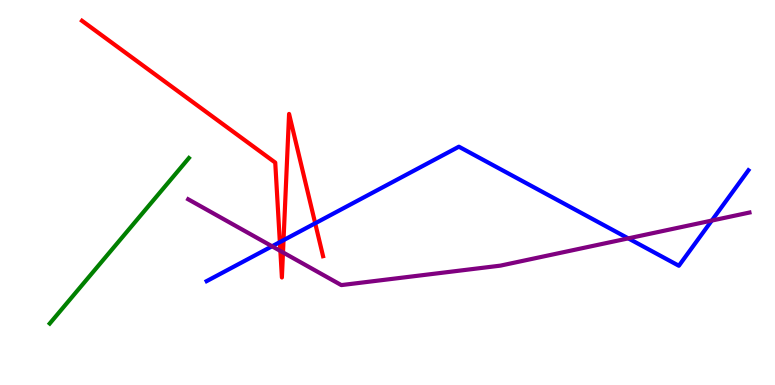[{'lines': ['blue', 'red'], 'intersections': [{'x': 3.61, 'y': 3.71}, {'x': 3.66, 'y': 3.76}, {'x': 4.07, 'y': 4.2}]}, {'lines': ['green', 'red'], 'intersections': []}, {'lines': ['purple', 'red'], 'intersections': [{'x': 3.62, 'y': 3.48}, {'x': 3.65, 'y': 3.44}]}, {'lines': ['blue', 'green'], 'intersections': []}, {'lines': ['blue', 'purple'], 'intersections': [{'x': 3.51, 'y': 3.6}, {'x': 8.11, 'y': 3.81}, {'x': 9.18, 'y': 4.27}]}, {'lines': ['green', 'purple'], 'intersections': []}]